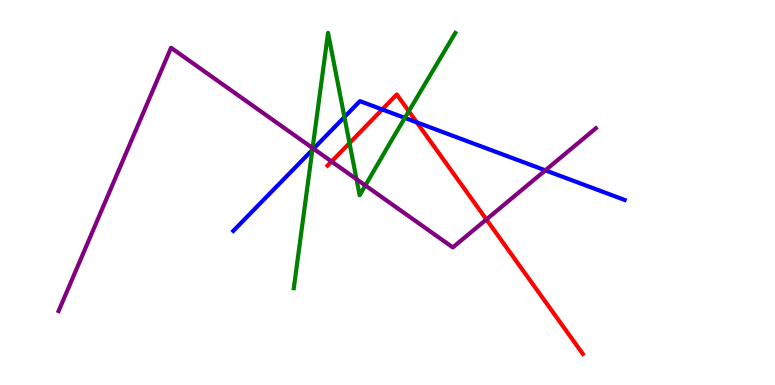[{'lines': ['blue', 'red'], 'intersections': [{'x': 4.93, 'y': 7.16}, {'x': 5.38, 'y': 6.82}]}, {'lines': ['green', 'red'], 'intersections': [{'x': 4.51, 'y': 6.28}, {'x': 5.27, 'y': 7.11}]}, {'lines': ['purple', 'red'], 'intersections': [{'x': 4.28, 'y': 5.81}, {'x': 6.28, 'y': 4.3}]}, {'lines': ['blue', 'green'], 'intersections': [{'x': 4.03, 'y': 6.11}, {'x': 4.44, 'y': 6.96}, {'x': 5.22, 'y': 6.94}]}, {'lines': ['blue', 'purple'], 'intersections': [{'x': 4.05, 'y': 6.14}, {'x': 7.04, 'y': 5.58}]}, {'lines': ['green', 'purple'], 'intersections': [{'x': 4.03, 'y': 6.15}, {'x': 4.6, 'y': 5.35}, {'x': 4.71, 'y': 5.18}]}]